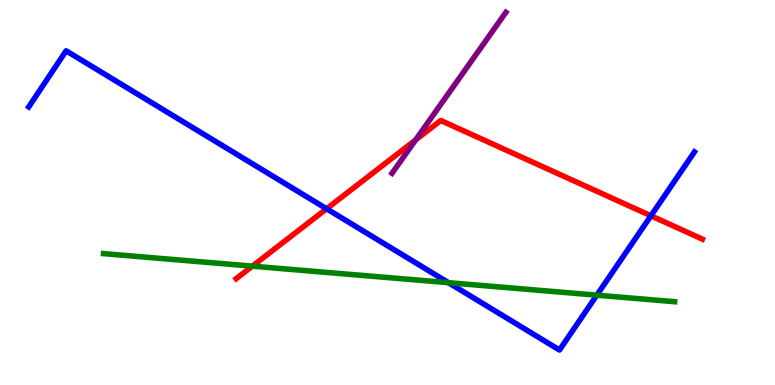[{'lines': ['blue', 'red'], 'intersections': [{'x': 4.21, 'y': 4.58}, {'x': 8.4, 'y': 4.4}]}, {'lines': ['green', 'red'], 'intersections': [{'x': 3.26, 'y': 3.09}]}, {'lines': ['purple', 'red'], 'intersections': [{'x': 5.36, 'y': 6.36}]}, {'lines': ['blue', 'green'], 'intersections': [{'x': 5.79, 'y': 2.66}, {'x': 7.7, 'y': 2.33}]}, {'lines': ['blue', 'purple'], 'intersections': []}, {'lines': ['green', 'purple'], 'intersections': []}]